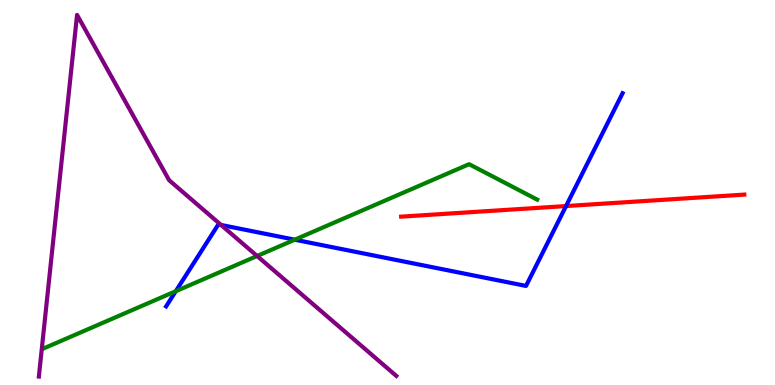[{'lines': ['blue', 'red'], 'intersections': [{'x': 7.3, 'y': 4.65}]}, {'lines': ['green', 'red'], 'intersections': []}, {'lines': ['purple', 'red'], 'intersections': []}, {'lines': ['blue', 'green'], 'intersections': [{'x': 2.27, 'y': 2.44}, {'x': 3.8, 'y': 3.77}]}, {'lines': ['blue', 'purple'], 'intersections': [{'x': 2.85, 'y': 4.16}]}, {'lines': ['green', 'purple'], 'intersections': [{'x': 3.32, 'y': 3.35}]}]